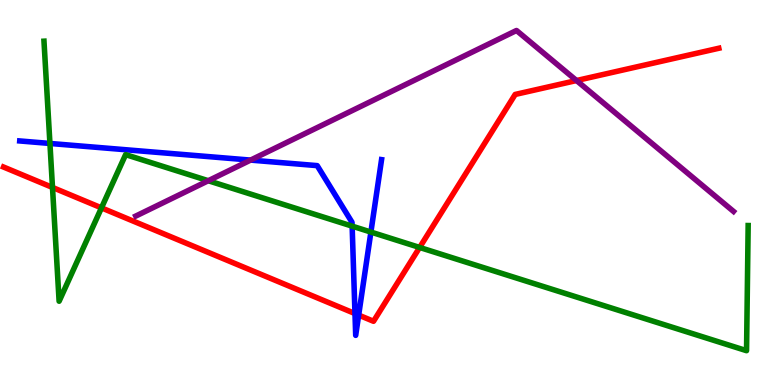[{'lines': ['blue', 'red'], 'intersections': [{'x': 4.58, 'y': 1.86}, {'x': 4.63, 'y': 1.82}]}, {'lines': ['green', 'red'], 'intersections': [{'x': 0.677, 'y': 5.13}, {'x': 1.31, 'y': 4.6}, {'x': 5.41, 'y': 3.57}]}, {'lines': ['purple', 'red'], 'intersections': [{'x': 7.44, 'y': 7.91}]}, {'lines': ['blue', 'green'], 'intersections': [{'x': 0.644, 'y': 6.27}, {'x': 4.54, 'y': 4.13}, {'x': 4.79, 'y': 3.97}]}, {'lines': ['blue', 'purple'], 'intersections': [{'x': 3.23, 'y': 5.84}]}, {'lines': ['green', 'purple'], 'intersections': [{'x': 2.69, 'y': 5.31}]}]